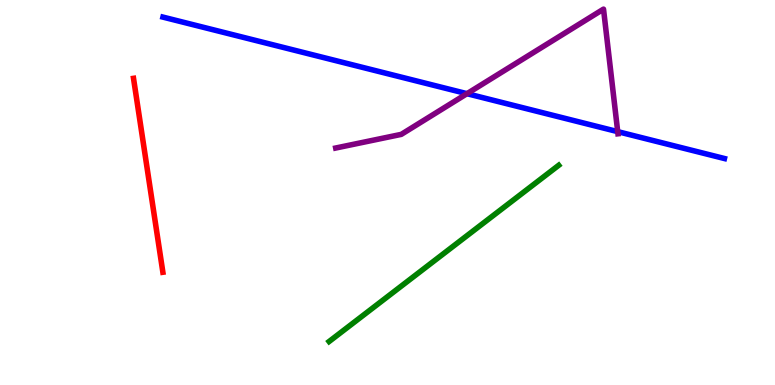[{'lines': ['blue', 'red'], 'intersections': []}, {'lines': ['green', 'red'], 'intersections': []}, {'lines': ['purple', 'red'], 'intersections': []}, {'lines': ['blue', 'green'], 'intersections': []}, {'lines': ['blue', 'purple'], 'intersections': [{'x': 6.03, 'y': 7.57}, {'x': 7.97, 'y': 6.58}]}, {'lines': ['green', 'purple'], 'intersections': []}]